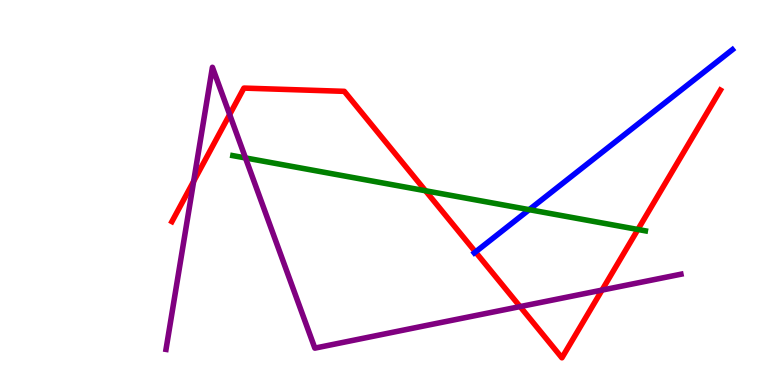[{'lines': ['blue', 'red'], 'intersections': [{'x': 6.14, 'y': 3.46}]}, {'lines': ['green', 'red'], 'intersections': [{'x': 5.49, 'y': 5.05}, {'x': 8.23, 'y': 4.04}]}, {'lines': ['purple', 'red'], 'intersections': [{'x': 2.5, 'y': 5.29}, {'x': 2.96, 'y': 7.03}, {'x': 6.71, 'y': 2.04}, {'x': 7.77, 'y': 2.46}]}, {'lines': ['blue', 'green'], 'intersections': [{'x': 6.83, 'y': 4.55}]}, {'lines': ['blue', 'purple'], 'intersections': []}, {'lines': ['green', 'purple'], 'intersections': [{'x': 3.17, 'y': 5.9}]}]